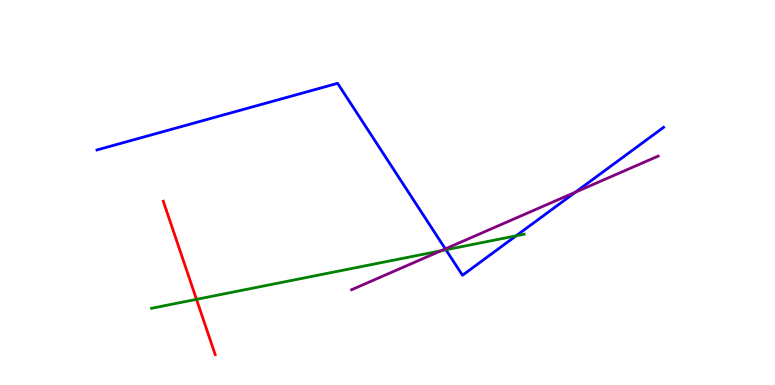[{'lines': ['blue', 'red'], 'intersections': []}, {'lines': ['green', 'red'], 'intersections': [{'x': 2.54, 'y': 2.22}]}, {'lines': ['purple', 'red'], 'intersections': []}, {'lines': ['blue', 'green'], 'intersections': [{'x': 5.75, 'y': 3.51}, {'x': 6.66, 'y': 3.87}]}, {'lines': ['blue', 'purple'], 'intersections': [{'x': 5.75, 'y': 3.54}, {'x': 7.43, 'y': 5.01}]}, {'lines': ['green', 'purple'], 'intersections': [{'x': 5.69, 'y': 3.49}]}]